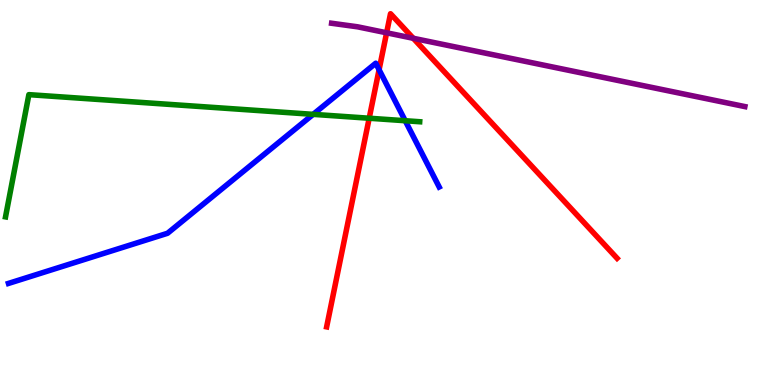[{'lines': ['blue', 'red'], 'intersections': [{'x': 4.89, 'y': 8.19}]}, {'lines': ['green', 'red'], 'intersections': [{'x': 4.76, 'y': 6.93}]}, {'lines': ['purple', 'red'], 'intersections': [{'x': 4.99, 'y': 9.15}, {'x': 5.33, 'y': 9.01}]}, {'lines': ['blue', 'green'], 'intersections': [{'x': 4.04, 'y': 7.03}, {'x': 5.23, 'y': 6.86}]}, {'lines': ['blue', 'purple'], 'intersections': []}, {'lines': ['green', 'purple'], 'intersections': []}]